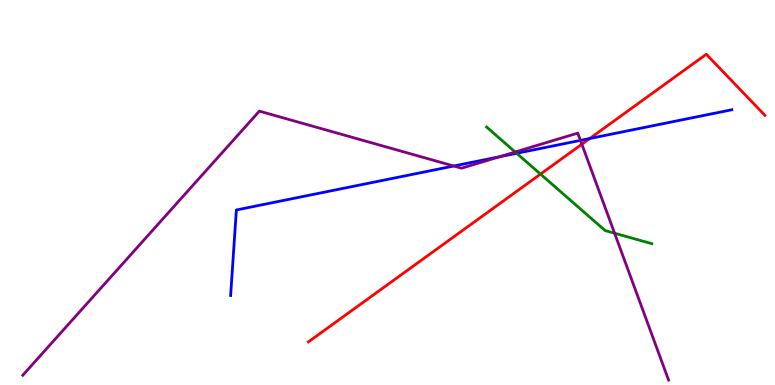[{'lines': ['blue', 'red'], 'intersections': [{'x': 7.61, 'y': 6.4}]}, {'lines': ['green', 'red'], 'intersections': [{'x': 6.97, 'y': 5.48}]}, {'lines': ['purple', 'red'], 'intersections': [{'x': 7.51, 'y': 6.25}]}, {'lines': ['blue', 'green'], 'intersections': [{'x': 6.67, 'y': 6.02}]}, {'lines': ['blue', 'purple'], 'intersections': [{'x': 5.86, 'y': 5.69}, {'x': 6.44, 'y': 5.93}, {'x': 7.49, 'y': 6.35}]}, {'lines': ['green', 'purple'], 'intersections': [{'x': 6.65, 'y': 6.05}, {'x': 7.93, 'y': 3.94}]}]